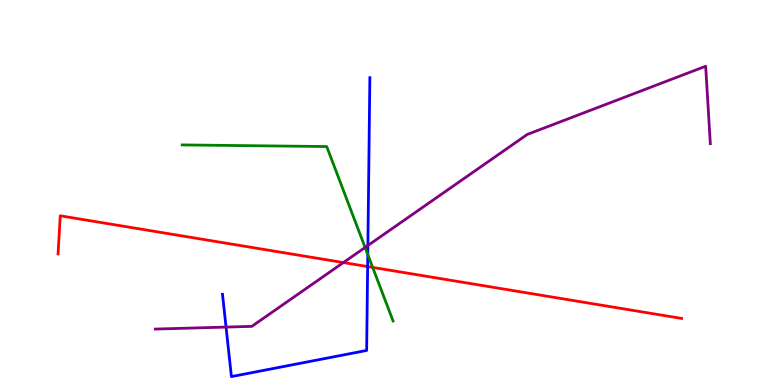[{'lines': ['blue', 'red'], 'intersections': [{'x': 4.74, 'y': 3.08}]}, {'lines': ['green', 'red'], 'intersections': [{'x': 4.81, 'y': 3.05}]}, {'lines': ['purple', 'red'], 'intersections': [{'x': 4.43, 'y': 3.18}]}, {'lines': ['blue', 'green'], 'intersections': [{'x': 4.75, 'y': 3.39}]}, {'lines': ['blue', 'purple'], 'intersections': [{'x': 2.92, 'y': 1.5}, {'x': 4.75, 'y': 3.62}]}, {'lines': ['green', 'purple'], 'intersections': [{'x': 4.71, 'y': 3.57}]}]